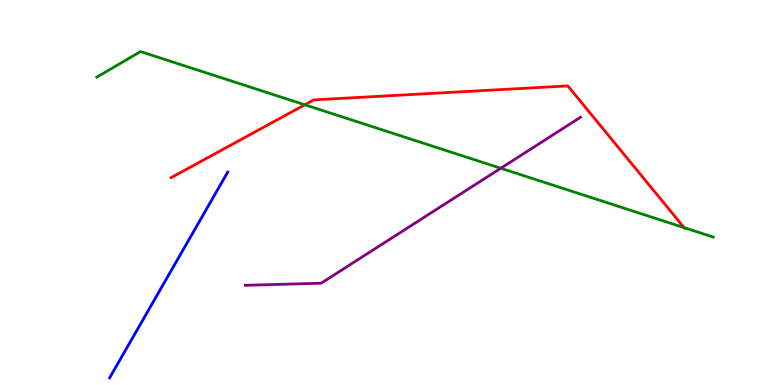[{'lines': ['blue', 'red'], 'intersections': []}, {'lines': ['green', 'red'], 'intersections': [{'x': 3.93, 'y': 7.28}, {'x': 8.83, 'y': 4.09}]}, {'lines': ['purple', 'red'], 'intersections': []}, {'lines': ['blue', 'green'], 'intersections': []}, {'lines': ['blue', 'purple'], 'intersections': []}, {'lines': ['green', 'purple'], 'intersections': [{'x': 6.46, 'y': 5.63}]}]